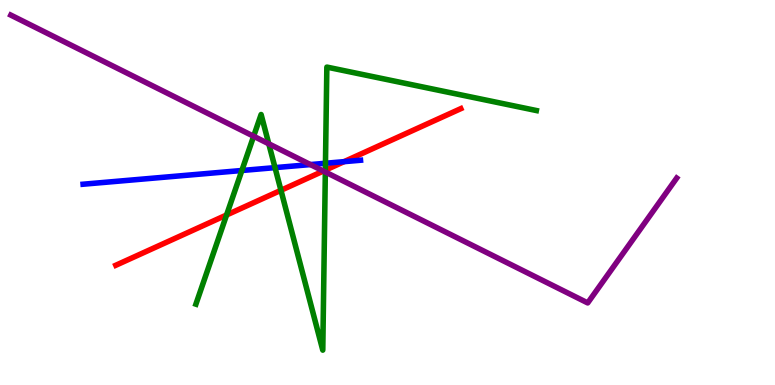[{'lines': ['blue', 'red'], 'intersections': [{'x': 4.44, 'y': 5.8}]}, {'lines': ['green', 'red'], 'intersections': [{'x': 2.92, 'y': 4.42}, {'x': 3.63, 'y': 5.06}, {'x': 4.2, 'y': 5.58}]}, {'lines': ['purple', 'red'], 'intersections': [{'x': 4.17, 'y': 5.56}]}, {'lines': ['blue', 'green'], 'intersections': [{'x': 3.12, 'y': 5.57}, {'x': 3.55, 'y': 5.65}, {'x': 4.2, 'y': 5.76}]}, {'lines': ['blue', 'purple'], 'intersections': [{'x': 4.01, 'y': 5.73}]}, {'lines': ['green', 'purple'], 'intersections': [{'x': 3.27, 'y': 6.46}, {'x': 3.47, 'y': 6.26}, {'x': 4.2, 'y': 5.53}]}]